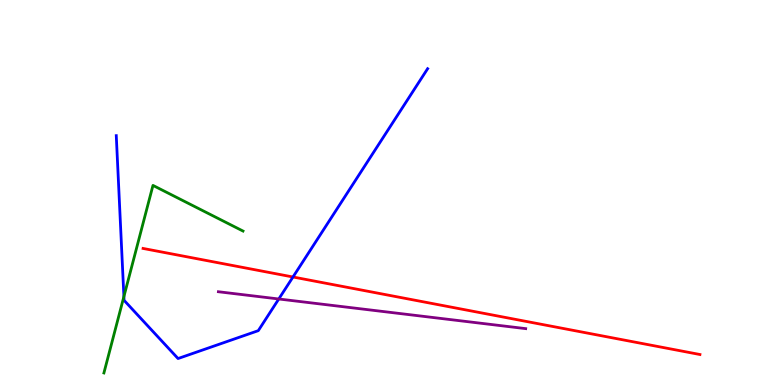[{'lines': ['blue', 'red'], 'intersections': [{'x': 3.78, 'y': 2.81}]}, {'lines': ['green', 'red'], 'intersections': []}, {'lines': ['purple', 'red'], 'intersections': []}, {'lines': ['blue', 'green'], 'intersections': [{'x': 1.6, 'y': 2.3}]}, {'lines': ['blue', 'purple'], 'intersections': [{'x': 3.6, 'y': 2.23}]}, {'lines': ['green', 'purple'], 'intersections': []}]